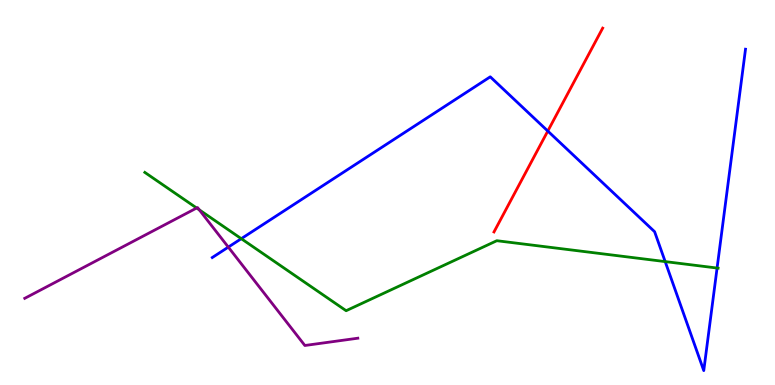[{'lines': ['blue', 'red'], 'intersections': [{'x': 7.07, 'y': 6.6}]}, {'lines': ['green', 'red'], 'intersections': []}, {'lines': ['purple', 'red'], 'intersections': []}, {'lines': ['blue', 'green'], 'intersections': [{'x': 3.11, 'y': 3.8}, {'x': 8.58, 'y': 3.21}, {'x': 9.25, 'y': 3.04}]}, {'lines': ['blue', 'purple'], 'intersections': [{'x': 2.95, 'y': 3.58}]}, {'lines': ['green', 'purple'], 'intersections': [{'x': 2.54, 'y': 4.6}, {'x': 2.57, 'y': 4.55}]}]